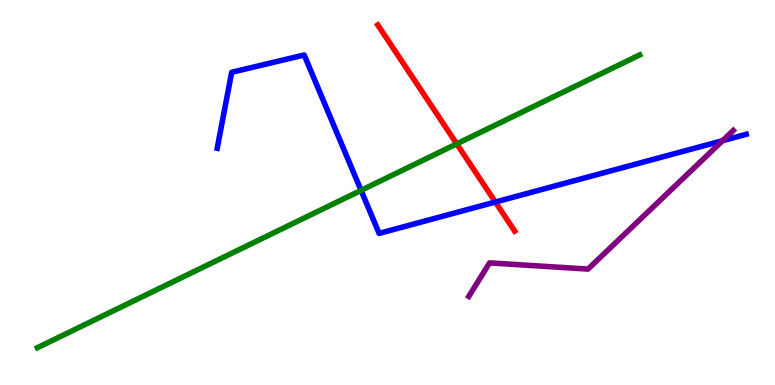[{'lines': ['blue', 'red'], 'intersections': [{'x': 6.39, 'y': 4.75}]}, {'lines': ['green', 'red'], 'intersections': [{'x': 5.89, 'y': 6.26}]}, {'lines': ['purple', 'red'], 'intersections': []}, {'lines': ['blue', 'green'], 'intersections': [{'x': 4.66, 'y': 5.06}]}, {'lines': ['blue', 'purple'], 'intersections': [{'x': 9.32, 'y': 6.35}]}, {'lines': ['green', 'purple'], 'intersections': []}]